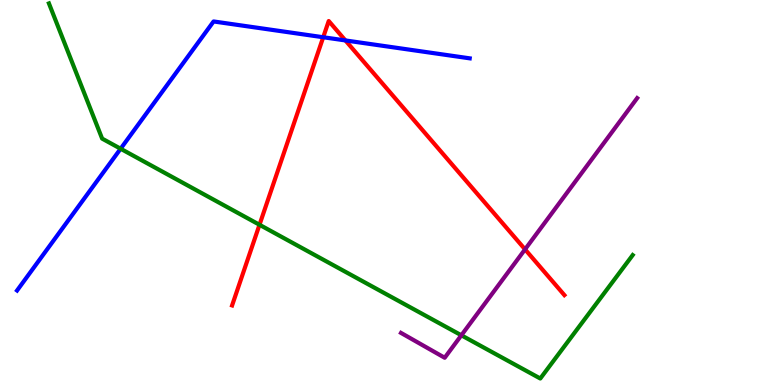[{'lines': ['blue', 'red'], 'intersections': [{'x': 4.17, 'y': 9.03}, {'x': 4.46, 'y': 8.95}]}, {'lines': ['green', 'red'], 'intersections': [{'x': 3.35, 'y': 4.16}]}, {'lines': ['purple', 'red'], 'intersections': [{'x': 6.77, 'y': 3.52}]}, {'lines': ['blue', 'green'], 'intersections': [{'x': 1.56, 'y': 6.14}]}, {'lines': ['blue', 'purple'], 'intersections': []}, {'lines': ['green', 'purple'], 'intersections': [{'x': 5.95, 'y': 1.29}]}]